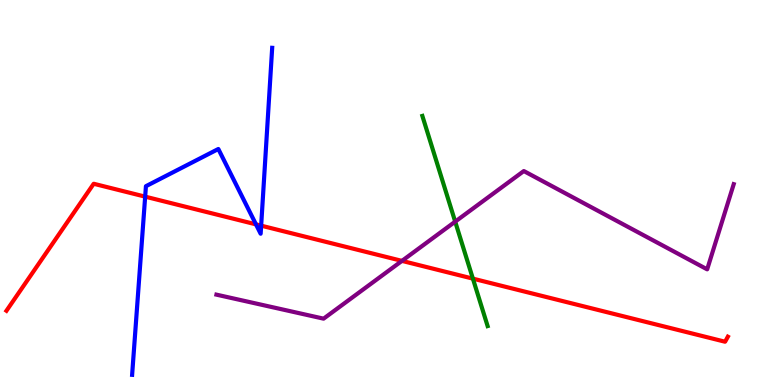[{'lines': ['blue', 'red'], 'intersections': [{'x': 1.87, 'y': 4.89}, {'x': 3.3, 'y': 4.17}, {'x': 3.37, 'y': 4.14}]}, {'lines': ['green', 'red'], 'intersections': [{'x': 6.1, 'y': 2.76}]}, {'lines': ['purple', 'red'], 'intersections': [{'x': 5.19, 'y': 3.22}]}, {'lines': ['blue', 'green'], 'intersections': []}, {'lines': ['blue', 'purple'], 'intersections': []}, {'lines': ['green', 'purple'], 'intersections': [{'x': 5.87, 'y': 4.24}]}]